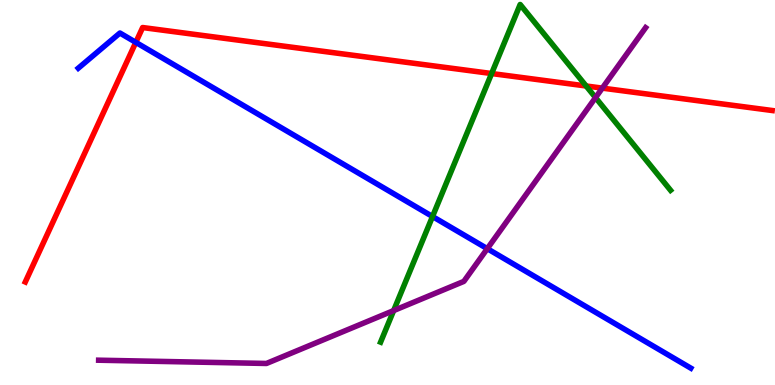[{'lines': ['blue', 'red'], 'intersections': [{'x': 1.75, 'y': 8.9}]}, {'lines': ['green', 'red'], 'intersections': [{'x': 6.34, 'y': 8.09}, {'x': 7.56, 'y': 7.77}]}, {'lines': ['purple', 'red'], 'intersections': [{'x': 7.77, 'y': 7.71}]}, {'lines': ['blue', 'green'], 'intersections': [{'x': 5.58, 'y': 4.38}]}, {'lines': ['blue', 'purple'], 'intersections': [{'x': 6.29, 'y': 3.54}]}, {'lines': ['green', 'purple'], 'intersections': [{'x': 5.08, 'y': 1.93}, {'x': 7.68, 'y': 7.47}]}]